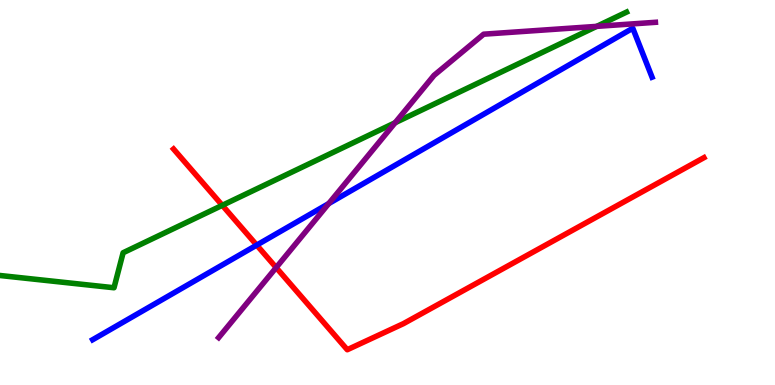[{'lines': ['blue', 'red'], 'intersections': [{'x': 3.31, 'y': 3.63}]}, {'lines': ['green', 'red'], 'intersections': [{'x': 2.87, 'y': 4.67}]}, {'lines': ['purple', 'red'], 'intersections': [{'x': 3.56, 'y': 3.05}]}, {'lines': ['blue', 'green'], 'intersections': []}, {'lines': ['blue', 'purple'], 'intersections': [{'x': 4.24, 'y': 4.71}]}, {'lines': ['green', 'purple'], 'intersections': [{'x': 5.1, 'y': 6.81}, {'x': 7.7, 'y': 9.32}]}]